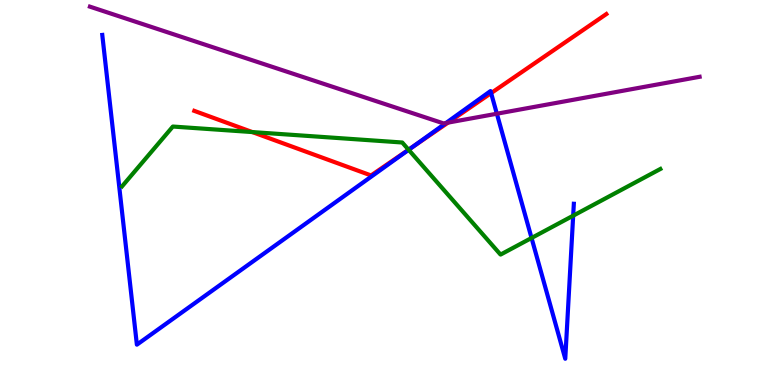[{'lines': ['blue', 'red'], 'intersections': [{'x': 5.32, 'y': 6.18}, {'x': 6.34, 'y': 7.58}]}, {'lines': ['green', 'red'], 'intersections': [{'x': 3.26, 'y': 6.57}, {'x': 5.27, 'y': 6.11}]}, {'lines': ['purple', 'red'], 'intersections': [{'x': 5.78, 'y': 6.82}]}, {'lines': ['blue', 'green'], 'intersections': [{'x': 5.27, 'y': 6.11}, {'x': 6.86, 'y': 3.82}, {'x': 7.4, 'y': 4.4}]}, {'lines': ['blue', 'purple'], 'intersections': [{'x': 5.76, 'y': 6.81}, {'x': 6.41, 'y': 7.05}]}, {'lines': ['green', 'purple'], 'intersections': []}]